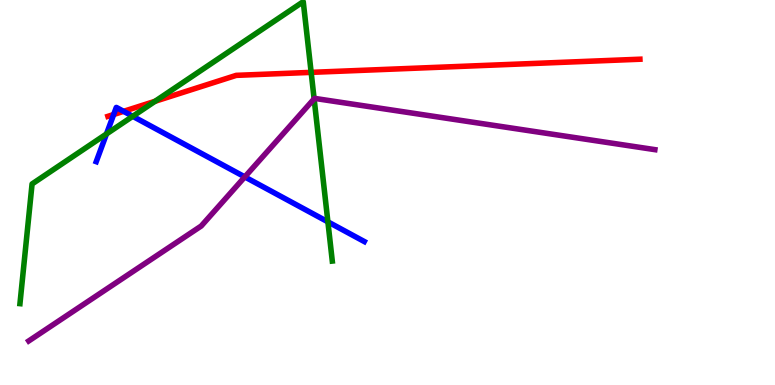[{'lines': ['blue', 'red'], 'intersections': [{'x': 1.47, 'y': 7.03}, {'x': 1.59, 'y': 7.11}]}, {'lines': ['green', 'red'], 'intersections': [{'x': 2.0, 'y': 7.37}, {'x': 4.01, 'y': 8.12}]}, {'lines': ['purple', 'red'], 'intersections': []}, {'lines': ['blue', 'green'], 'intersections': [{'x': 1.37, 'y': 6.52}, {'x': 1.71, 'y': 6.98}, {'x': 4.23, 'y': 4.24}]}, {'lines': ['blue', 'purple'], 'intersections': [{'x': 3.16, 'y': 5.41}]}, {'lines': ['green', 'purple'], 'intersections': [{'x': 4.05, 'y': 7.43}]}]